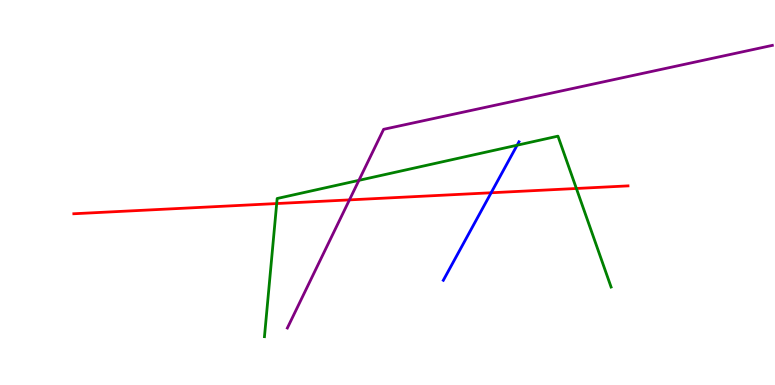[{'lines': ['blue', 'red'], 'intersections': [{'x': 6.34, 'y': 4.99}]}, {'lines': ['green', 'red'], 'intersections': [{'x': 3.57, 'y': 4.71}, {'x': 7.44, 'y': 5.1}]}, {'lines': ['purple', 'red'], 'intersections': [{'x': 4.51, 'y': 4.81}]}, {'lines': ['blue', 'green'], 'intersections': [{'x': 6.67, 'y': 6.23}]}, {'lines': ['blue', 'purple'], 'intersections': []}, {'lines': ['green', 'purple'], 'intersections': [{'x': 4.63, 'y': 5.32}]}]